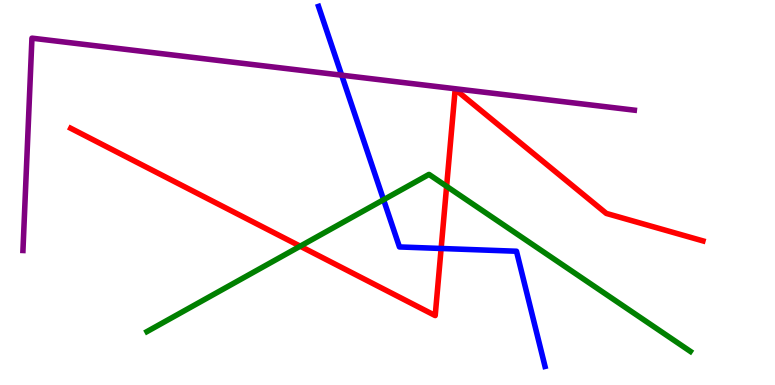[{'lines': ['blue', 'red'], 'intersections': [{'x': 5.69, 'y': 3.55}]}, {'lines': ['green', 'red'], 'intersections': [{'x': 3.87, 'y': 3.61}, {'x': 5.76, 'y': 5.16}]}, {'lines': ['purple', 'red'], 'intersections': []}, {'lines': ['blue', 'green'], 'intersections': [{'x': 4.95, 'y': 4.81}]}, {'lines': ['blue', 'purple'], 'intersections': [{'x': 4.41, 'y': 8.05}]}, {'lines': ['green', 'purple'], 'intersections': []}]